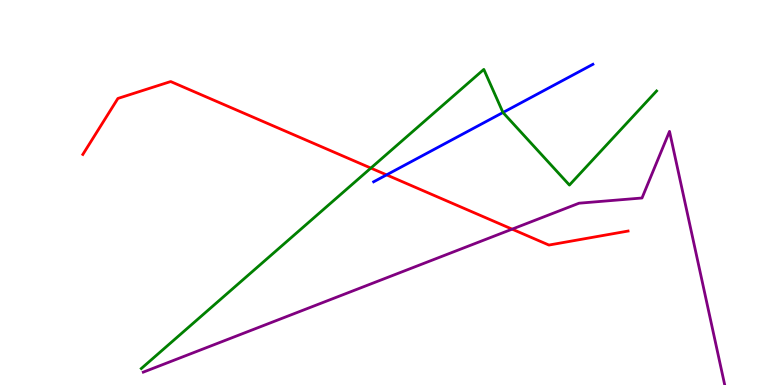[{'lines': ['blue', 'red'], 'intersections': [{'x': 4.99, 'y': 5.46}]}, {'lines': ['green', 'red'], 'intersections': [{'x': 4.79, 'y': 5.63}]}, {'lines': ['purple', 'red'], 'intersections': [{'x': 6.61, 'y': 4.05}]}, {'lines': ['blue', 'green'], 'intersections': [{'x': 6.49, 'y': 7.08}]}, {'lines': ['blue', 'purple'], 'intersections': []}, {'lines': ['green', 'purple'], 'intersections': []}]